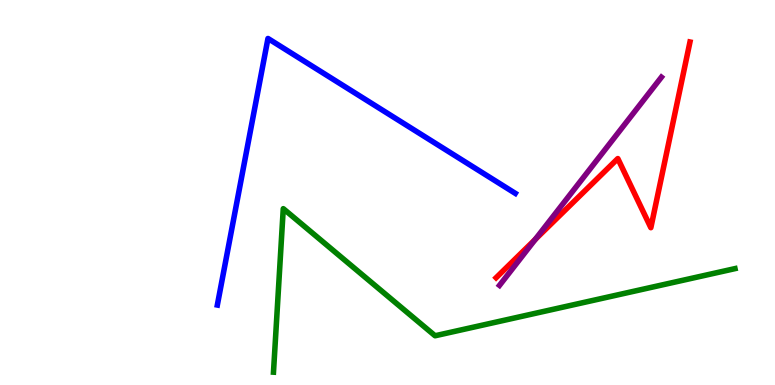[{'lines': ['blue', 'red'], 'intersections': []}, {'lines': ['green', 'red'], 'intersections': []}, {'lines': ['purple', 'red'], 'intersections': [{'x': 6.91, 'y': 3.78}]}, {'lines': ['blue', 'green'], 'intersections': []}, {'lines': ['blue', 'purple'], 'intersections': []}, {'lines': ['green', 'purple'], 'intersections': []}]